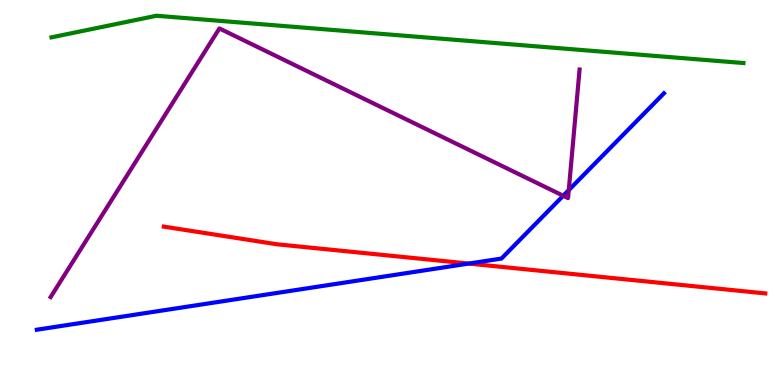[{'lines': ['blue', 'red'], 'intersections': [{'x': 6.05, 'y': 3.15}]}, {'lines': ['green', 'red'], 'intersections': []}, {'lines': ['purple', 'red'], 'intersections': []}, {'lines': ['blue', 'green'], 'intersections': []}, {'lines': ['blue', 'purple'], 'intersections': [{'x': 7.27, 'y': 4.92}, {'x': 7.34, 'y': 5.06}]}, {'lines': ['green', 'purple'], 'intersections': []}]